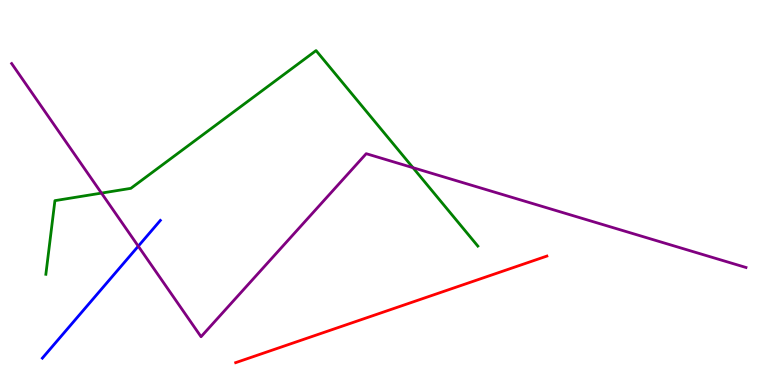[{'lines': ['blue', 'red'], 'intersections': []}, {'lines': ['green', 'red'], 'intersections': []}, {'lines': ['purple', 'red'], 'intersections': []}, {'lines': ['blue', 'green'], 'intersections': []}, {'lines': ['blue', 'purple'], 'intersections': [{'x': 1.78, 'y': 3.61}]}, {'lines': ['green', 'purple'], 'intersections': [{'x': 1.31, 'y': 4.98}, {'x': 5.33, 'y': 5.64}]}]